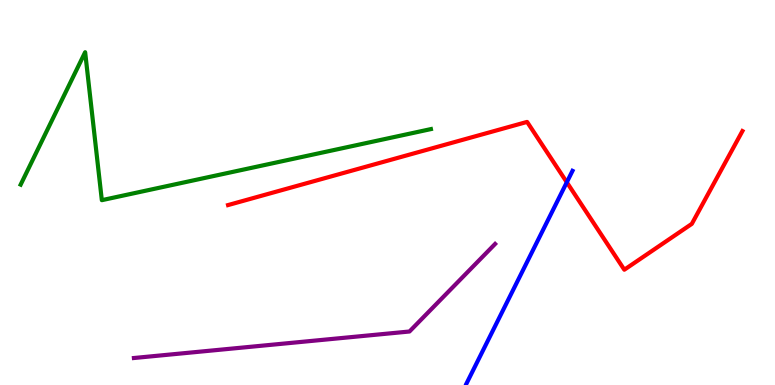[{'lines': ['blue', 'red'], 'intersections': [{'x': 7.31, 'y': 5.27}]}, {'lines': ['green', 'red'], 'intersections': []}, {'lines': ['purple', 'red'], 'intersections': []}, {'lines': ['blue', 'green'], 'intersections': []}, {'lines': ['blue', 'purple'], 'intersections': []}, {'lines': ['green', 'purple'], 'intersections': []}]